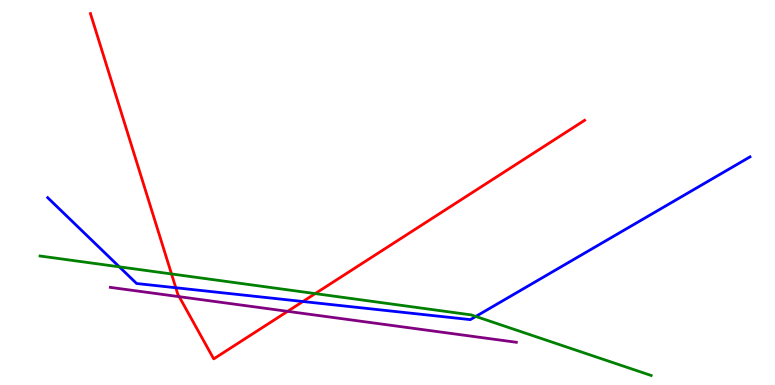[{'lines': ['blue', 'red'], 'intersections': [{'x': 2.27, 'y': 2.53}, {'x': 3.91, 'y': 2.17}]}, {'lines': ['green', 'red'], 'intersections': [{'x': 2.21, 'y': 2.88}, {'x': 4.07, 'y': 2.37}]}, {'lines': ['purple', 'red'], 'intersections': [{'x': 2.31, 'y': 2.29}, {'x': 3.71, 'y': 1.91}]}, {'lines': ['blue', 'green'], 'intersections': [{'x': 1.54, 'y': 3.07}, {'x': 6.14, 'y': 1.78}]}, {'lines': ['blue', 'purple'], 'intersections': []}, {'lines': ['green', 'purple'], 'intersections': []}]